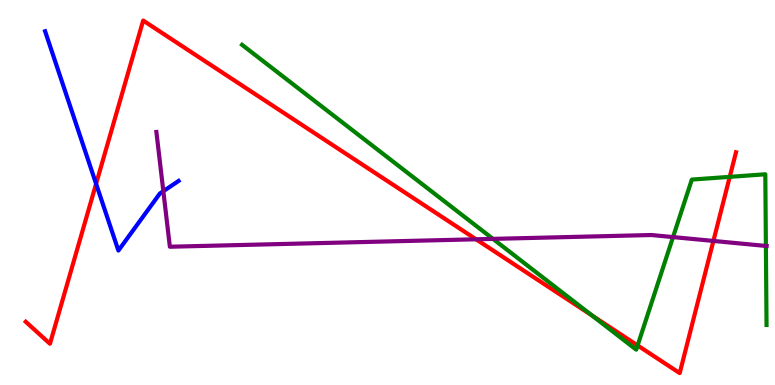[{'lines': ['blue', 'red'], 'intersections': [{'x': 1.24, 'y': 5.23}]}, {'lines': ['green', 'red'], 'intersections': [{'x': 7.64, 'y': 1.8}, {'x': 8.23, 'y': 1.03}, {'x': 9.42, 'y': 5.41}]}, {'lines': ['purple', 'red'], 'intersections': [{'x': 6.14, 'y': 3.78}, {'x': 9.21, 'y': 3.74}]}, {'lines': ['blue', 'green'], 'intersections': []}, {'lines': ['blue', 'purple'], 'intersections': [{'x': 2.11, 'y': 5.03}]}, {'lines': ['green', 'purple'], 'intersections': [{'x': 6.36, 'y': 3.8}, {'x': 8.68, 'y': 3.84}, {'x': 9.88, 'y': 3.61}]}]